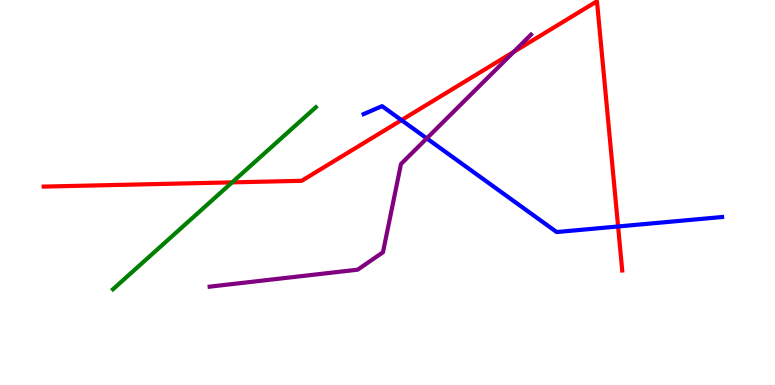[{'lines': ['blue', 'red'], 'intersections': [{'x': 5.18, 'y': 6.88}, {'x': 7.98, 'y': 4.12}]}, {'lines': ['green', 'red'], 'intersections': [{'x': 2.99, 'y': 5.26}]}, {'lines': ['purple', 'red'], 'intersections': [{'x': 6.63, 'y': 8.65}]}, {'lines': ['blue', 'green'], 'intersections': []}, {'lines': ['blue', 'purple'], 'intersections': [{'x': 5.51, 'y': 6.41}]}, {'lines': ['green', 'purple'], 'intersections': []}]